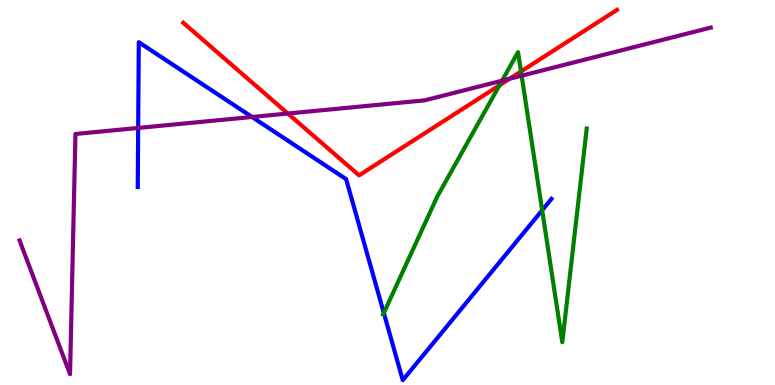[{'lines': ['blue', 'red'], 'intersections': []}, {'lines': ['green', 'red'], 'intersections': [{'x': 6.45, 'y': 7.79}, {'x': 6.72, 'y': 8.14}]}, {'lines': ['purple', 'red'], 'intersections': [{'x': 3.71, 'y': 7.05}, {'x': 6.58, 'y': 7.96}]}, {'lines': ['blue', 'green'], 'intersections': [{'x': 4.95, 'y': 1.87}, {'x': 7.0, 'y': 4.54}]}, {'lines': ['blue', 'purple'], 'intersections': [{'x': 1.78, 'y': 6.68}, {'x': 3.25, 'y': 6.96}]}, {'lines': ['green', 'purple'], 'intersections': [{'x': 6.48, 'y': 7.9}, {'x': 6.73, 'y': 8.03}]}]